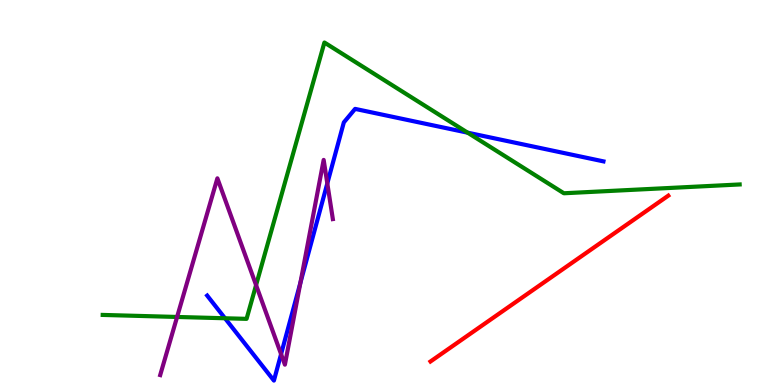[{'lines': ['blue', 'red'], 'intersections': []}, {'lines': ['green', 'red'], 'intersections': []}, {'lines': ['purple', 'red'], 'intersections': []}, {'lines': ['blue', 'green'], 'intersections': [{'x': 2.9, 'y': 1.73}, {'x': 6.03, 'y': 6.55}]}, {'lines': ['blue', 'purple'], 'intersections': [{'x': 3.63, 'y': 0.802}, {'x': 3.88, 'y': 2.66}, {'x': 4.22, 'y': 5.24}]}, {'lines': ['green', 'purple'], 'intersections': [{'x': 2.29, 'y': 1.77}, {'x': 3.3, 'y': 2.59}]}]